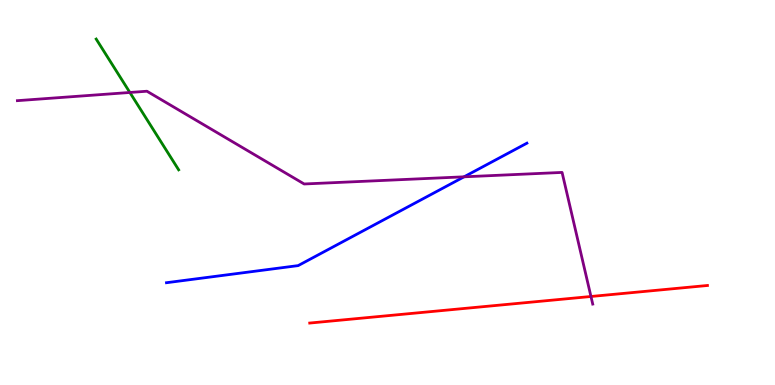[{'lines': ['blue', 'red'], 'intersections': []}, {'lines': ['green', 'red'], 'intersections': []}, {'lines': ['purple', 'red'], 'intersections': [{'x': 7.63, 'y': 2.3}]}, {'lines': ['blue', 'green'], 'intersections': []}, {'lines': ['blue', 'purple'], 'intersections': [{'x': 5.99, 'y': 5.41}]}, {'lines': ['green', 'purple'], 'intersections': [{'x': 1.68, 'y': 7.6}]}]